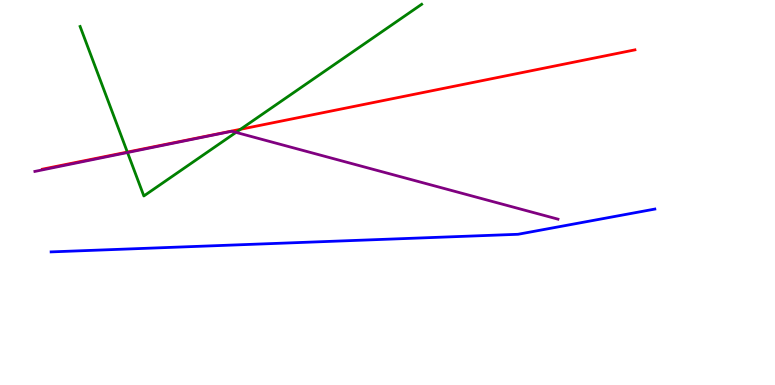[{'lines': ['blue', 'red'], 'intersections': []}, {'lines': ['green', 'red'], 'intersections': [{'x': 1.64, 'y': 6.05}, {'x': 3.1, 'y': 6.64}]}, {'lines': ['purple', 'red'], 'intersections': []}, {'lines': ['blue', 'green'], 'intersections': []}, {'lines': ['blue', 'purple'], 'intersections': []}, {'lines': ['green', 'purple'], 'intersections': [{'x': 1.65, 'y': 6.04}, {'x': 3.05, 'y': 6.56}]}]